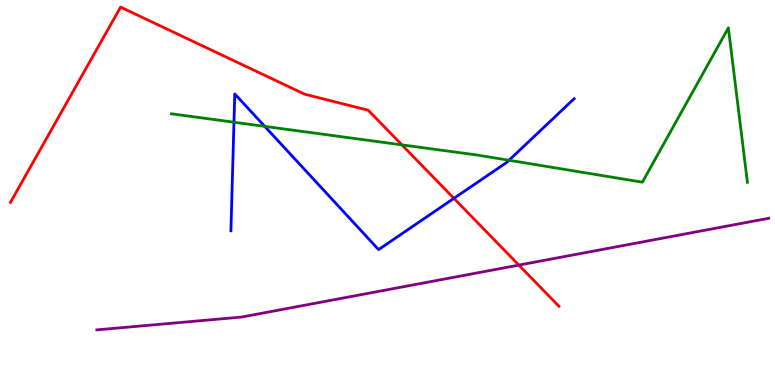[{'lines': ['blue', 'red'], 'intersections': [{'x': 5.86, 'y': 4.85}]}, {'lines': ['green', 'red'], 'intersections': [{'x': 5.19, 'y': 6.24}]}, {'lines': ['purple', 'red'], 'intersections': [{'x': 6.7, 'y': 3.11}]}, {'lines': ['blue', 'green'], 'intersections': [{'x': 3.02, 'y': 6.83}, {'x': 3.42, 'y': 6.72}, {'x': 6.57, 'y': 5.84}]}, {'lines': ['blue', 'purple'], 'intersections': []}, {'lines': ['green', 'purple'], 'intersections': []}]